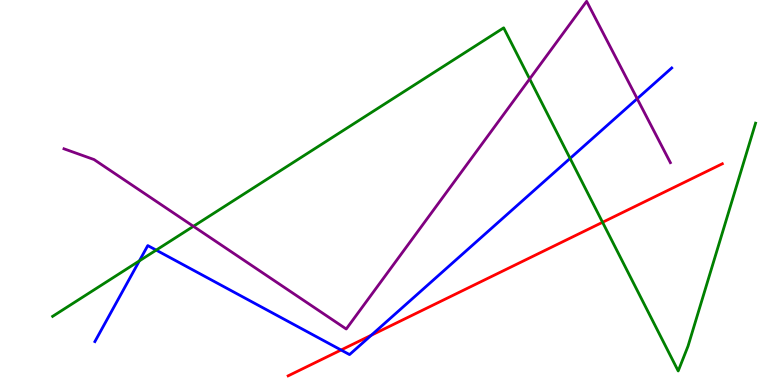[{'lines': ['blue', 'red'], 'intersections': [{'x': 4.4, 'y': 0.909}, {'x': 4.79, 'y': 1.29}]}, {'lines': ['green', 'red'], 'intersections': [{'x': 7.78, 'y': 4.23}]}, {'lines': ['purple', 'red'], 'intersections': []}, {'lines': ['blue', 'green'], 'intersections': [{'x': 1.8, 'y': 3.22}, {'x': 2.02, 'y': 3.5}, {'x': 7.36, 'y': 5.89}]}, {'lines': ['blue', 'purple'], 'intersections': [{'x': 8.22, 'y': 7.44}]}, {'lines': ['green', 'purple'], 'intersections': [{'x': 2.5, 'y': 4.12}, {'x': 6.83, 'y': 7.95}]}]